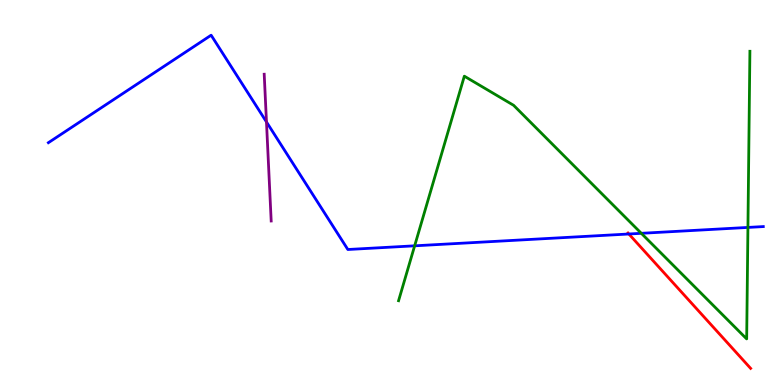[{'lines': ['blue', 'red'], 'intersections': [{'x': 8.11, 'y': 3.92}]}, {'lines': ['green', 'red'], 'intersections': []}, {'lines': ['purple', 'red'], 'intersections': []}, {'lines': ['blue', 'green'], 'intersections': [{'x': 5.35, 'y': 3.62}, {'x': 8.27, 'y': 3.94}, {'x': 9.65, 'y': 4.09}]}, {'lines': ['blue', 'purple'], 'intersections': [{'x': 3.44, 'y': 6.83}]}, {'lines': ['green', 'purple'], 'intersections': []}]